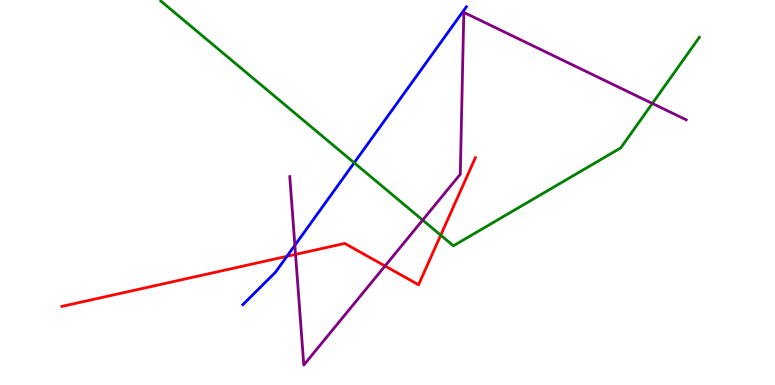[{'lines': ['blue', 'red'], 'intersections': [{'x': 3.7, 'y': 3.34}]}, {'lines': ['green', 'red'], 'intersections': [{'x': 5.69, 'y': 3.89}]}, {'lines': ['purple', 'red'], 'intersections': [{'x': 3.81, 'y': 3.39}, {'x': 4.97, 'y': 3.09}]}, {'lines': ['blue', 'green'], 'intersections': [{'x': 4.57, 'y': 5.77}]}, {'lines': ['blue', 'purple'], 'intersections': [{'x': 3.8, 'y': 3.63}]}, {'lines': ['green', 'purple'], 'intersections': [{'x': 5.45, 'y': 4.28}, {'x': 8.42, 'y': 7.31}]}]